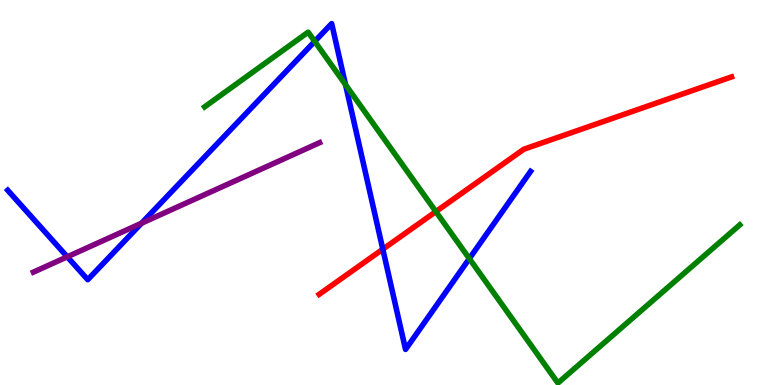[{'lines': ['blue', 'red'], 'intersections': [{'x': 4.94, 'y': 3.53}]}, {'lines': ['green', 'red'], 'intersections': [{'x': 5.62, 'y': 4.5}]}, {'lines': ['purple', 'red'], 'intersections': []}, {'lines': ['blue', 'green'], 'intersections': [{'x': 4.06, 'y': 8.92}, {'x': 4.46, 'y': 7.8}, {'x': 6.06, 'y': 3.28}]}, {'lines': ['blue', 'purple'], 'intersections': [{'x': 0.868, 'y': 3.33}, {'x': 1.83, 'y': 4.2}]}, {'lines': ['green', 'purple'], 'intersections': []}]